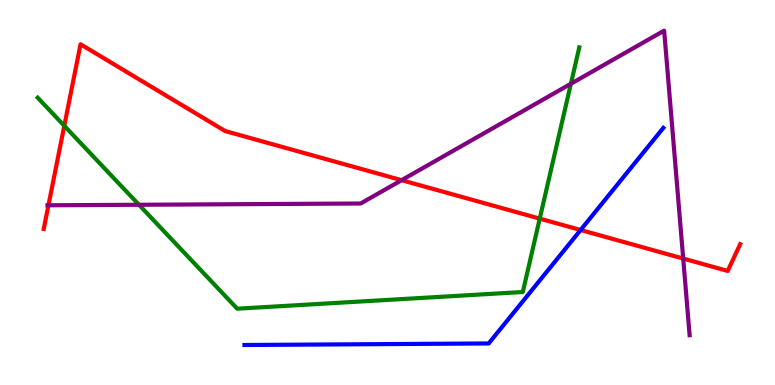[{'lines': ['blue', 'red'], 'intersections': [{'x': 7.49, 'y': 4.03}]}, {'lines': ['green', 'red'], 'intersections': [{'x': 0.83, 'y': 6.73}, {'x': 6.96, 'y': 4.32}]}, {'lines': ['purple', 'red'], 'intersections': [{'x': 0.625, 'y': 4.67}, {'x': 5.18, 'y': 5.32}, {'x': 8.82, 'y': 3.28}]}, {'lines': ['blue', 'green'], 'intersections': []}, {'lines': ['blue', 'purple'], 'intersections': []}, {'lines': ['green', 'purple'], 'intersections': [{'x': 1.79, 'y': 4.68}, {'x': 7.37, 'y': 7.82}]}]